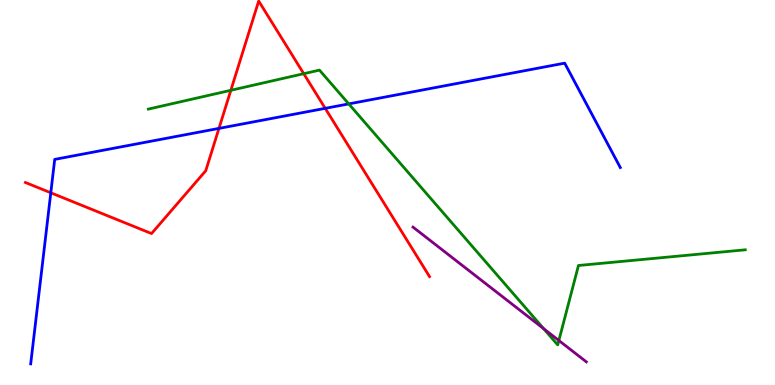[{'lines': ['blue', 'red'], 'intersections': [{'x': 0.655, 'y': 4.99}, {'x': 2.83, 'y': 6.67}, {'x': 4.2, 'y': 7.19}]}, {'lines': ['green', 'red'], 'intersections': [{'x': 2.98, 'y': 7.65}, {'x': 3.92, 'y': 8.09}]}, {'lines': ['purple', 'red'], 'intersections': []}, {'lines': ['blue', 'green'], 'intersections': [{'x': 4.5, 'y': 7.3}]}, {'lines': ['blue', 'purple'], 'intersections': []}, {'lines': ['green', 'purple'], 'intersections': [{'x': 7.01, 'y': 1.46}, {'x': 7.21, 'y': 1.16}]}]